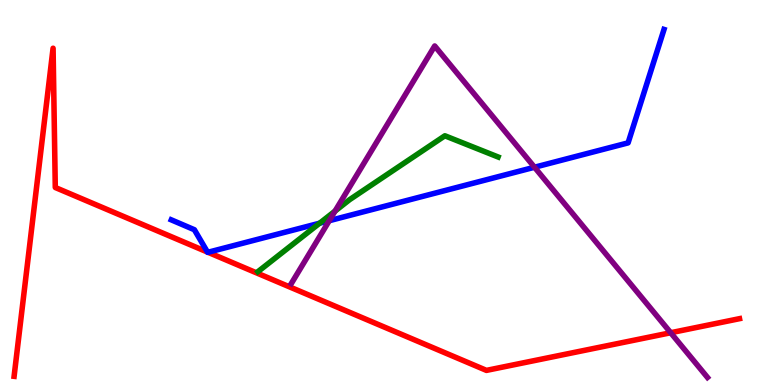[{'lines': ['blue', 'red'], 'intersections': [{'x': 2.68, 'y': 3.45}, {'x': 2.68, 'y': 3.45}]}, {'lines': ['green', 'red'], 'intersections': []}, {'lines': ['purple', 'red'], 'intersections': [{'x': 8.65, 'y': 1.36}]}, {'lines': ['blue', 'green'], 'intersections': [{'x': 4.12, 'y': 4.2}]}, {'lines': ['blue', 'purple'], 'intersections': [{'x': 4.25, 'y': 4.27}, {'x': 6.9, 'y': 5.66}]}, {'lines': ['green', 'purple'], 'intersections': [{'x': 4.32, 'y': 4.52}]}]